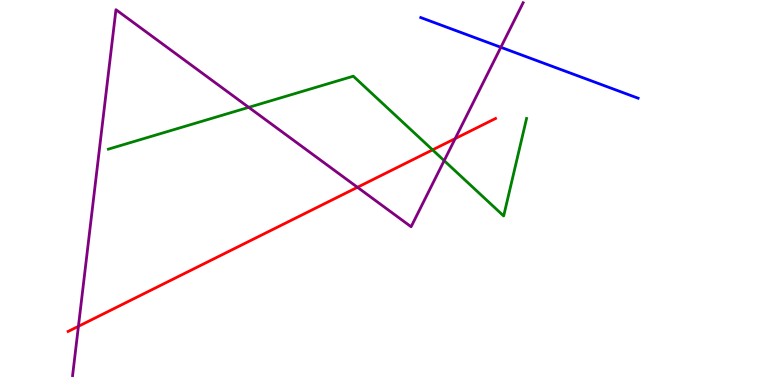[{'lines': ['blue', 'red'], 'intersections': []}, {'lines': ['green', 'red'], 'intersections': [{'x': 5.58, 'y': 6.11}]}, {'lines': ['purple', 'red'], 'intersections': [{'x': 1.01, 'y': 1.52}, {'x': 4.61, 'y': 5.14}, {'x': 5.87, 'y': 6.4}]}, {'lines': ['blue', 'green'], 'intersections': []}, {'lines': ['blue', 'purple'], 'intersections': [{'x': 6.46, 'y': 8.77}]}, {'lines': ['green', 'purple'], 'intersections': [{'x': 3.21, 'y': 7.21}, {'x': 5.73, 'y': 5.83}]}]